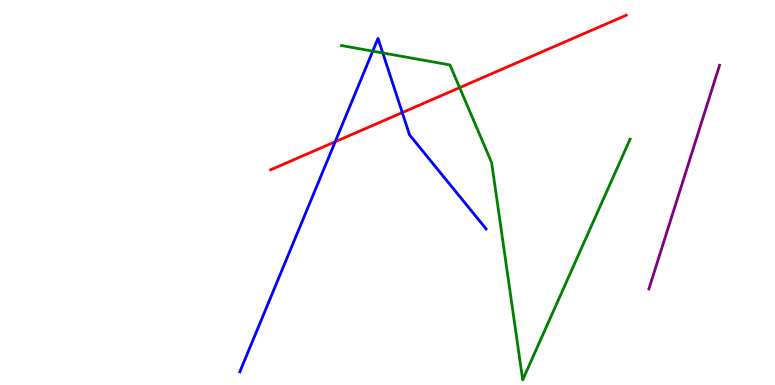[{'lines': ['blue', 'red'], 'intersections': [{'x': 4.32, 'y': 6.32}, {'x': 5.19, 'y': 7.08}]}, {'lines': ['green', 'red'], 'intersections': [{'x': 5.93, 'y': 7.72}]}, {'lines': ['purple', 'red'], 'intersections': []}, {'lines': ['blue', 'green'], 'intersections': [{'x': 4.81, 'y': 8.67}, {'x': 4.94, 'y': 8.63}]}, {'lines': ['blue', 'purple'], 'intersections': []}, {'lines': ['green', 'purple'], 'intersections': []}]